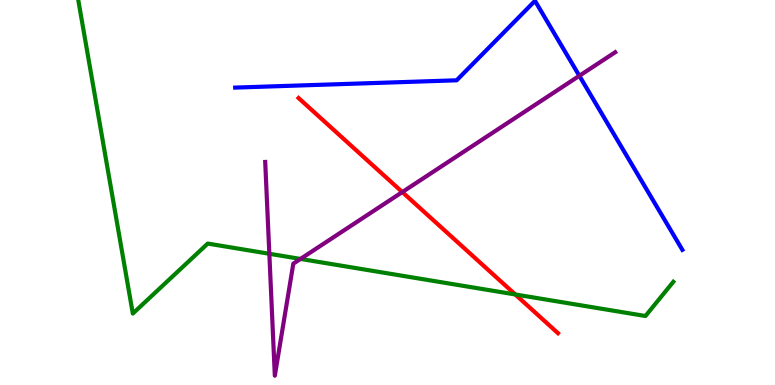[{'lines': ['blue', 'red'], 'intersections': []}, {'lines': ['green', 'red'], 'intersections': [{'x': 6.65, 'y': 2.35}]}, {'lines': ['purple', 'red'], 'intersections': [{'x': 5.19, 'y': 5.01}]}, {'lines': ['blue', 'green'], 'intersections': []}, {'lines': ['blue', 'purple'], 'intersections': [{'x': 7.48, 'y': 8.03}]}, {'lines': ['green', 'purple'], 'intersections': [{'x': 3.48, 'y': 3.41}, {'x': 3.88, 'y': 3.27}]}]